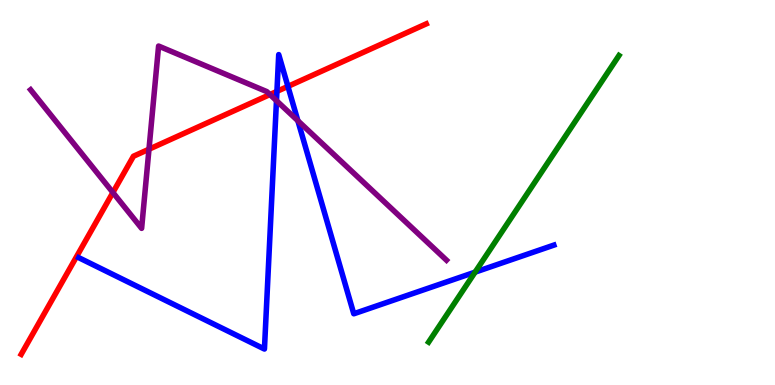[{'lines': ['blue', 'red'], 'intersections': [{'x': 3.57, 'y': 7.63}, {'x': 3.72, 'y': 7.76}]}, {'lines': ['green', 'red'], 'intersections': []}, {'lines': ['purple', 'red'], 'intersections': [{'x': 1.46, 'y': 5.0}, {'x': 1.92, 'y': 6.12}, {'x': 3.48, 'y': 7.54}]}, {'lines': ['blue', 'green'], 'intersections': [{'x': 6.13, 'y': 2.93}]}, {'lines': ['blue', 'purple'], 'intersections': [{'x': 3.57, 'y': 7.39}, {'x': 3.84, 'y': 6.86}]}, {'lines': ['green', 'purple'], 'intersections': []}]